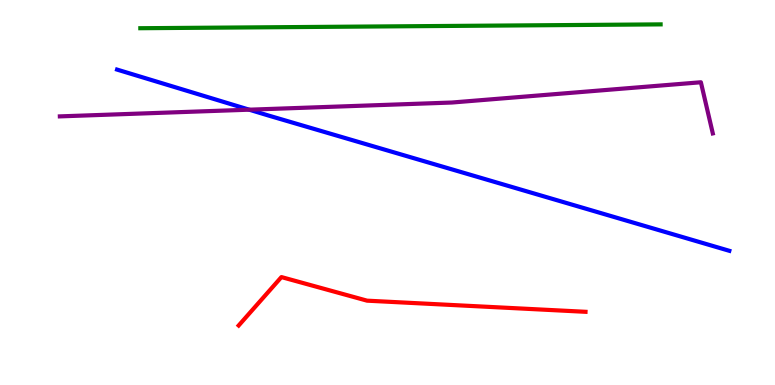[{'lines': ['blue', 'red'], 'intersections': []}, {'lines': ['green', 'red'], 'intersections': []}, {'lines': ['purple', 'red'], 'intersections': []}, {'lines': ['blue', 'green'], 'intersections': []}, {'lines': ['blue', 'purple'], 'intersections': [{'x': 3.22, 'y': 7.15}]}, {'lines': ['green', 'purple'], 'intersections': []}]